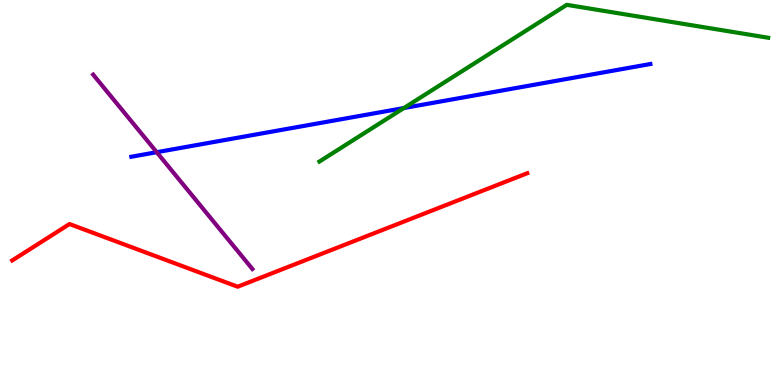[{'lines': ['blue', 'red'], 'intersections': []}, {'lines': ['green', 'red'], 'intersections': []}, {'lines': ['purple', 'red'], 'intersections': []}, {'lines': ['blue', 'green'], 'intersections': [{'x': 5.21, 'y': 7.19}]}, {'lines': ['blue', 'purple'], 'intersections': [{'x': 2.02, 'y': 6.05}]}, {'lines': ['green', 'purple'], 'intersections': []}]